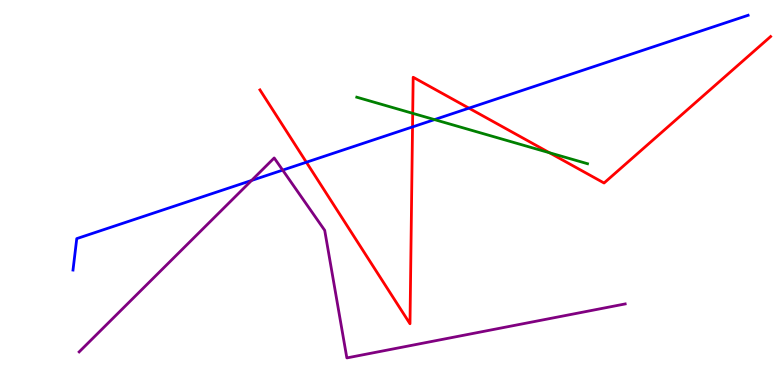[{'lines': ['blue', 'red'], 'intersections': [{'x': 3.95, 'y': 5.79}, {'x': 5.32, 'y': 6.7}, {'x': 6.05, 'y': 7.19}]}, {'lines': ['green', 'red'], 'intersections': [{'x': 5.33, 'y': 7.06}, {'x': 7.09, 'y': 6.03}]}, {'lines': ['purple', 'red'], 'intersections': []}, {'lines': ['blue', 'green'], 'intersections': [{'x': 5.61, 'y': 6.89}]}, {'lines': ['blue', 'purple'], 'intersections': [{'x': 3.25, 'y': 5.31}, {'x': 3.65, 'y': 5.58}]}, {'lines': ['green', 'purple'], 'intersections': []}]